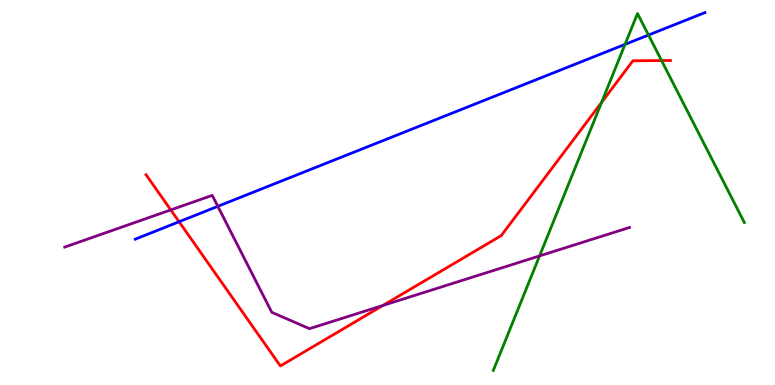[{'lines': ['blue', 'red'], 'intersections': [{'x': 2.31, 'y': 4.24}]}, {'lines': ['green', 'red'], 'intersections': [{'x': 7.76, 'y': 7.34}, {'x': 8.54, 'y': 8.43}]}, {'lines': ['purple', 'red'], 'intersections': [{'x': 2.2, 'y': 4.55}, {'x': 4.94, 'y': 2.07}]}, {'lines': ['blue', 'green'], 'intersections': [{'x': 8.06, 'y': 8.85}, {'x': 8.37, 'y': 9.09}]}, {'lines': ['blue', 'purple'], 'intersections': [{'x': 2.81, 'y': 4.64}]}, {'lines': ['green', 'purple'], 'intersections': [{'x': 6.96, 'y': 3.35}]}]